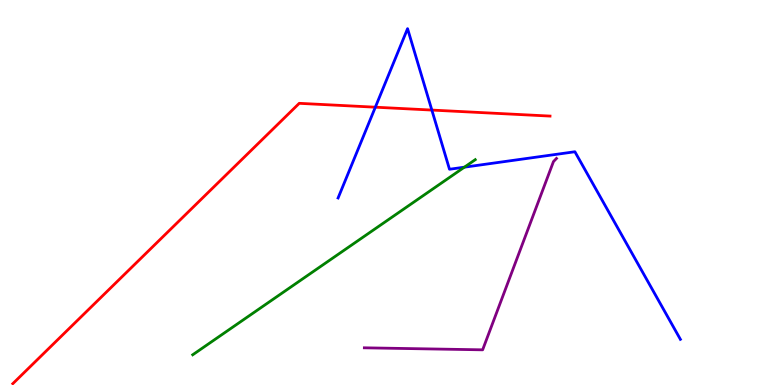[{'lines': ['blue', 'red'], 'intersections': [{'x': 4.84, 'y': 7.22}, {'x': 5.57, 'y': 7.14}]}, {'lines': ['green', 'red'], 'intersections': []}, {'lines': ['purple', 'red'], 'intersections': []}, {'lines': ['blue', 'green'], 'intersections': [{'x': 5.99, 'y': 5.66}]}, {'lines': ['blue', 'purple'], 'intersections': []}, {'lines': ['green', 'purple'], 'intersections': []}]